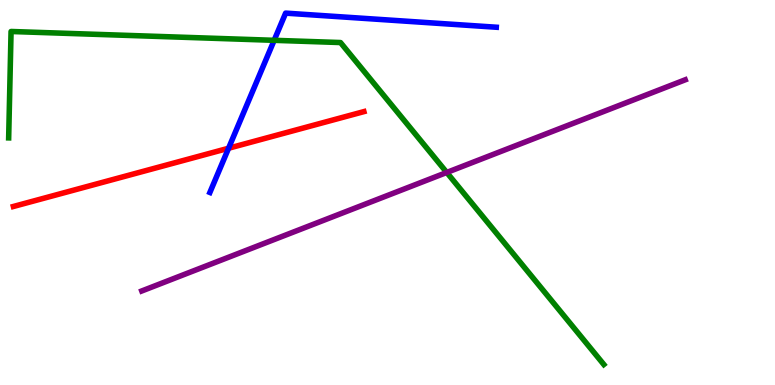[{'lines': ['blue', 'red'], 'intersections': [{'x': 2.95, 'y': 6.15}]}, {'lines': ['green', 'red'], 'intersections': []}, {'lines': ['purple', 'red'], 'intersections': []}, {'lines': ['blue', 'green'], 'intersections': [{'x': 3.54, 'y': 8.95}]}, {'lines': ['blue', 'purple'], 'intersections': []}, {'lines': ['green', 'purple'], 'intersections': [{'x': 5.76, 'y': 5.52}]}]